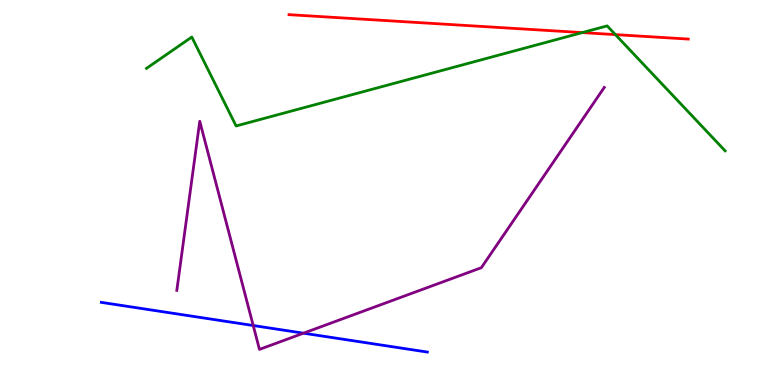[{'lines': ['blue', 'red'], 'intersections': []}, {'lines': ['green', 'red'], 'intersections': [{'x': 7.51, 'y': 9.15}, {'x': 7.94, 'y': 9.1}]}, {'lines': ['purple', 'red'], 'intersections': []}, {'lines': ['blue', 'green'], 'intersections': []}, {'lines': ['blue', 'purple'], 'intersections': [{'x': 3.27, 'y': 1.54}, {'x': 3.92, 'y': 1.35}]}, {'lines': ['green', 'purple'], 'intersections': []}]